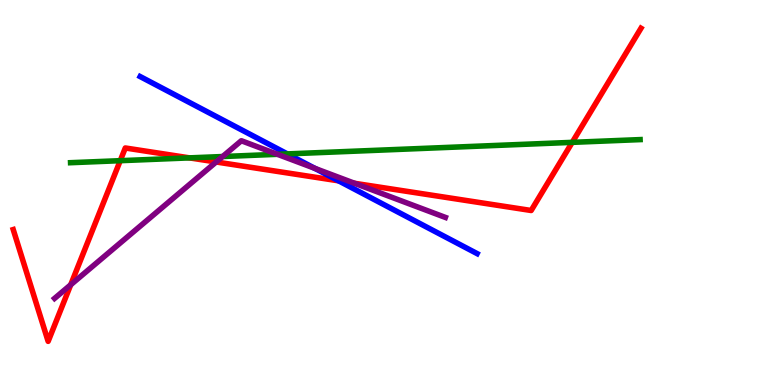[{'lines': ['blue', 'red'], 'intersections': [{'x': 4.37, 'y': 5.3}]}, {'lines': ['green', 'red'], 'intersections': [{'x': 1.55, 'y': 5.83}, {'x': 2.45, 'y': 5.9}, {'x': 7.38, 'y': 6.3}]}, {'lines': ['purple', 'red'], 'intersections': [{'x': 0.913, 'y': 2.6}, {'x': 2.79, 'y': 5.79}, {'x': 4.58, 'y': 5.24}]}, {'lines': ['blue', 'green'], 'intersections': [{'x': 3.71, 'y': 6.0}]}, {'lines': ['blue', 'purple'], 'intersections': [{'x': 4.06, 'y': 5.63}]}, {'lines': ['green', 'purple'], 'intersections': [{'x': 2.87, 'y': 5.93}, {'x': 3.58, 'y': 5.99}]}]